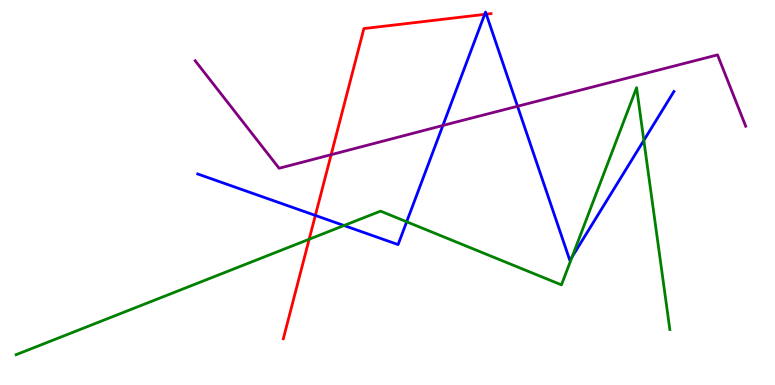[{'lines': ['blue', 'red'], 'intersections': [{'x': 4.07, 'y': 4.4}, {'x': 6.25, 'y': 9.63}, {'x': 6.27, 'y': 9.63}]}, {'lines': ['green', 'red'], 'intersections': [{'x': 3.99, 'y': 3.79}]}, {'lines': ['purple', 'red'], 'intersections': [{'x': 4.27, 'y': 5.98}]}, {'lines': ['blue', 'green'], 'intersections': [{'x': 4.44, 'y': 4.14}, {'x': 5.25, 'y': 4.24}, {'x': 7.38, 'y': 3.33}, {'x': 8.31, 'y': 6.35}]}, {'lines': ['blue', 'purple'], 'intersections': [{'x': 5.71, 'y': 6.74}, {'x': 6.68, 'y': 7.24}]}, {'lines': ['green', 'purple'], 'intersections': []}]